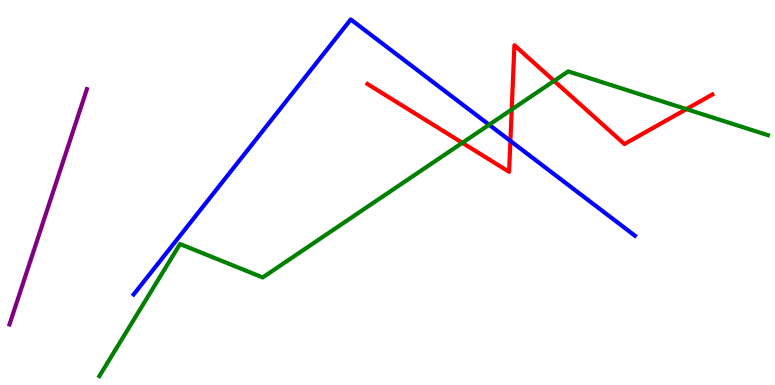[{'lines': ['blue', 'red'], 'intersections': [{'x': 6.59, 'y': 6.34}]}, {'lines': ['green', 'red'], 'intersections': [{'x': 5.97, 'y': 6.29}, {'x': 6.6, 'y': 7.16}, {'x': 7.15, 'y': 7.9}, {'x': 8.86, 'y': 7.17}]}, {'lines': ['purple', 'red'], 'intersections': []}, {'lines': ['blue', 'green'], 'intersections': [{'x': 6.31, 'y': 6.76}]}, {'lines': ['blue', 'purple'], 'intersections': []}, {'lines': ['green', 'purple'], 'intersections': []}]